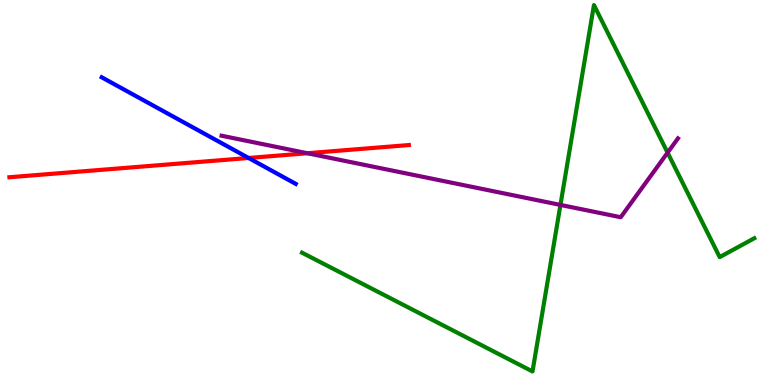[{'lines': ['blue', 'red'], 'intersections': [{'x': 3.21, 'y': 5.9}]}, {'lines': ['green', 'red'], 'intersections': []}, {'lines': ['purple', 'red'], 'intersections': [{'x': 3.97, 'y': 6.02}]}, {'lines': ['blue', 'green'], 'intersections': []}, {'lines': ['blue', 'purple'], 'intersections': []}, {'lines': ['green', 'purple'], 'intersections': [{'x': 7.23, 'y': 4.68}, {'x': 8.61, 'y': 6.03}]}]